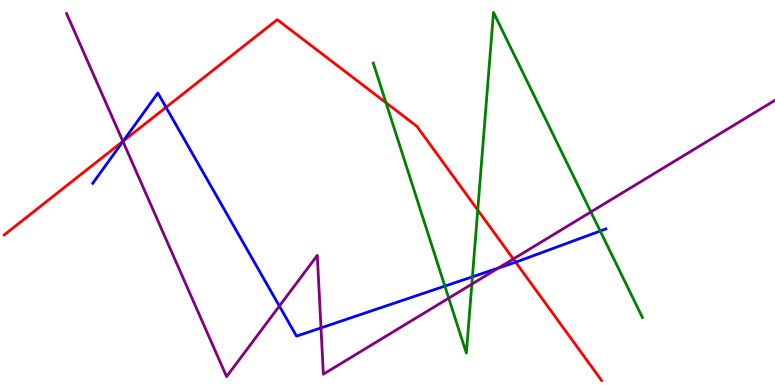[{'lines': ['blue', 'red'], 'intersections': [{'x': 1.59, 'y': 6.34}, {'x': 2.14, 'y': 7.21}, {'x': 6.65, 'y': 3.19}]}, {'lines': ['green', 'red'], 'intersections': [{'x': 4.98, 'y': 7.33}, {'x': 6.16, 'y': 4.54}]}, {'lines': ['purple', 'red'], 'intersections': [{'x': 1.59, 'y': 6.33}, {'x': 6.62, 'y': 3.27}]}, {'lines': ['blue', 'green'], 'intersections': [{'x': 5.74, 'y': 2.57}, {'x': 6.1, 'y': 2.81}, {'x': 7.74, 'y': 4.0}]}, {'lines': ['blue', 'purple'], 'intersections': [{'x': 1.59, 'y': 6.33}, {'x': 3.6, 'y': 2.05}, {'x': 4.14, 'y': 1.48}, {'x': 6.43, 'y': 3.04}]}, {'lines': ['green', 'purple'], 'intersections': [{'x': 5.79, 'y': 2.26}, {'x': 6.09, 'y': 2.62}, {'x': 7.62, 'y': 4.5}]}]